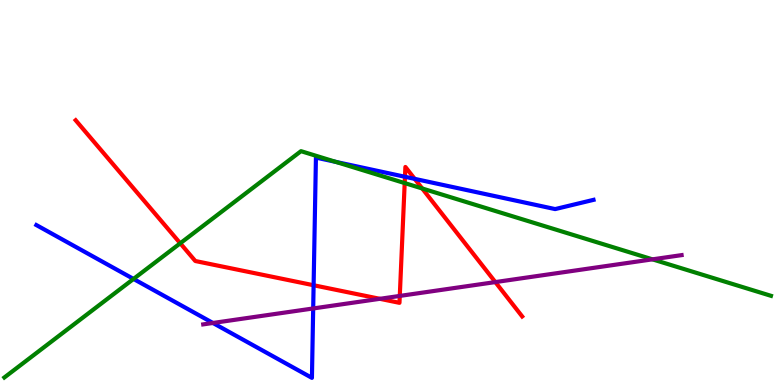[{'lines': ['blue', 'red'], 'intersections': [{'x': 4.05, 'y': 2.59}, {'x': 5.23, 'y': 5.41}, {'x': 5.35, 'y': 5.35}]}, {'lines': ['green', 'red'], 'intersections': [{'x': 2.33, 'y': 3.68}, {'x': 5.22, 'y': 5.24}, {'x': 5.45, 'y': 5.1}]}, {'lines': ['purple', 'red'], 'intersections': [{'x': 4.9, 'y': 2.24}, {'x': 5.16, 'y': 2.31}, {'x': 6.39, 'y': 2.67}]}, {'lines': ['blue', 'green'], 'intersections': [{'x': 1.72, 'y': 2.75}, {'x': 4.33, 'y': 5.79}]}, {'lines': ['blue', 'purple'], 'intersections': [{'x': 2.75, 'y': 1.61}, {'x': 4.04, 'y': 1.99}]}, {'lines': ['green', 'purple'], 'intersections': [{'x': 8.42, 'y': 3.26}]}]